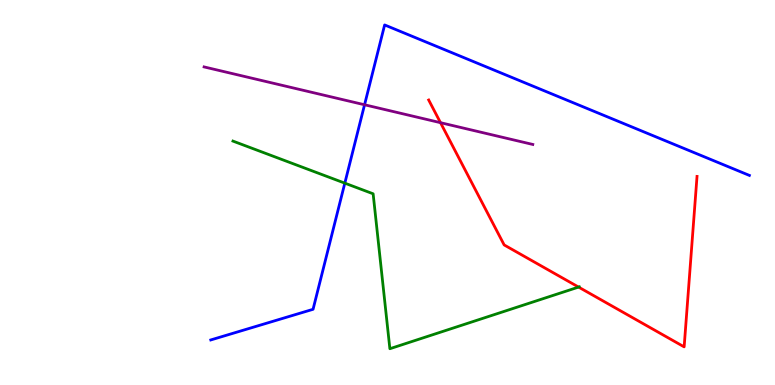[{'lines': ['blue', 'red'], 'intersections': []}, {'lines': ['green', 'red'], 'intersections': [{'x': 7.47, 'y': 2.54}]}, {'lines': ['purple', 'red'], 'intersections': [{'x': 5.68, 'y': 6.81}]}, {'lines': ['blue', 'green'], 'intersections': [{'x': 4.45, 'y': 5.24}]}, {'lines': ['blue', 'purple'], 'intersections': [{'x': 4.7, 'y': 7.28}]}, {'lines': ['green', 'purple'], 'intersections': []}]